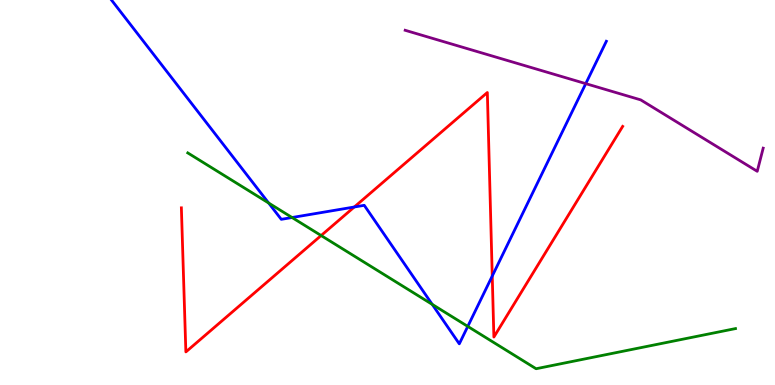[{'lines': ['blue', 'red'], 'intersections': [{'x': 4.57, 'y': 4.62}, {'x': 6.35, 'y': 2.83}]}, {'lines': ['green', 'red'], 'intersections': [{'x': 4.14, 'y': 3.88}]}, {'lines': ['purple', 'red'], 'intersections': []}, {'lines': ['blue', 'green'], 'intersections': [{'x': 3.47, 'y': 4.73}, {'x': 3.77, 'y': 4.35}, {'x': 5.58, 'y': 2.09}, {'x': 6.04, 'y': 1.52}]}, {'lines': ['blue', 'purple'], 'intersections': [{'x': 7.56, 'y': 7.83}]}, {'lines': ['green', 'purple'], 'intersections': []}]